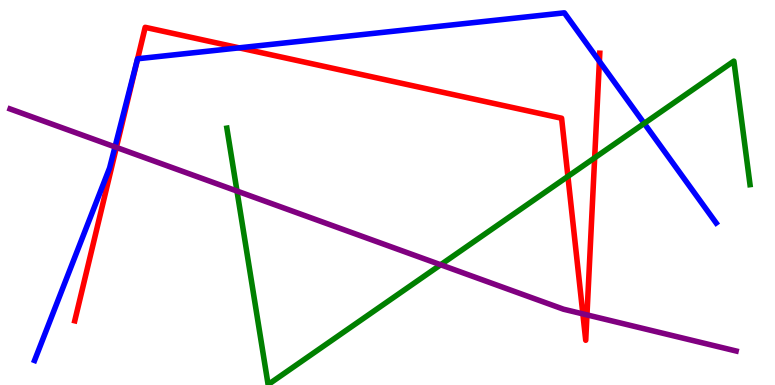[{'lines': ['blue', 'red'], 'intersections': [{'x': 1.78, 'y': 8.47}, {'x': 3.09, 'y': 8.76}, {'x': 7.73, 'y': 8.41}]}, {'lines': ['green', 'red'], 'intersections': [{'x': 7.33, 'y': 5.42}, {'x': 7.67, 'y': 5.9}]}, {'lines': ['purple', 'red'], 'intersections': [{'x': 1.5, 'y': 6.17}, {'x': 7.52, 'y': 1.85}, {'x': 7.57, 'y': 1.82}]}, {'lines': ['blue', 'green'], 'intersections': [{'x': 8.31, 'y': 6.79}]}, {'lines': ['blue', 'purple'], 'intersections': [{'x': 1.48, 'y': 6.18}]}, {'lines': ['green', 'purple'], 'intersections': [{'x': 3.06, 'y': 5.04}, {'x': 5.69, 'y': 3.12}]}]